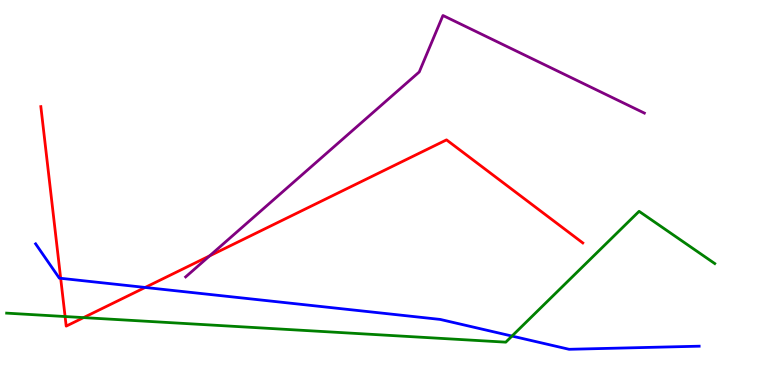[{'lines': ['blue', 'red'], 'intersections': [{'x': 0.783, 'y': 2.77}, {'x': 1.87, 'y': 2.53}]}, {'lines': ['green', 'red'], 'intersections': [{'x': 0.84, 'y': 1.78}, {'x': 1.08, 'y': 1.75}]}, {'lines': ['purple', 'red'], 'intersections': [{'x': 2.7, 'y': 3.35}]}, {'lines': ['blue', 'green'], 'intersections': [{'x': 6.61, 'y': 1.27}]}, {'lines': ['blue', 'purple'], 'intersections': []}, {'lines': ['green', 'purple'], 'intersections': []}]